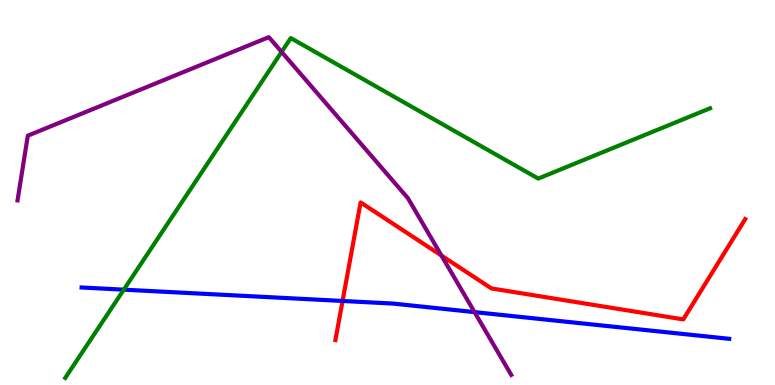[{'lines': ['blue', 'red'], 'intersections': [{'x': 4.42, 'y': 2.18}]}, {'lines': ['green', 'red'], 'intersections': []}, {'lines': ['purple', 'red'], 'intersections': [{'x': 5.7, 'y': 3.36}]}, {'lines': ['blue', 'green'], 'intersections': [{'x': 1.6, 'y': 2.48}]}, {'lines': ['blue', 'purple'], 'intersections': [{'x': 6.12, 'y': 1.89}]}, {'lines': ['green', 'purple'], 'intersections': [{'x': 3.63, 'y': 8.65}]}]